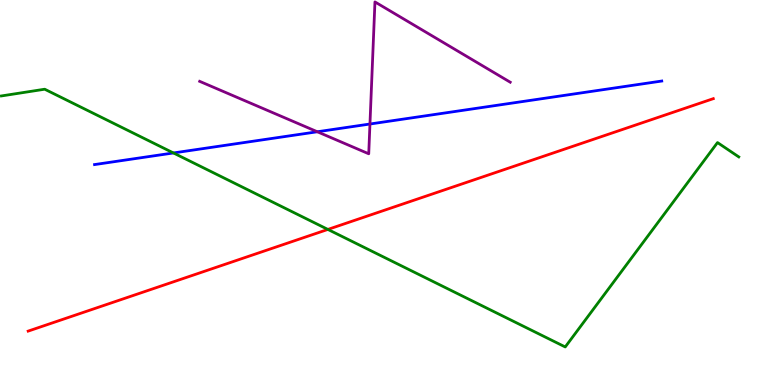[{'lines': ['blue', 'red'], 'intersections': []}, {'lines': ['green', 'red'], 'intersections': [{'x': 4.23, 'y': 4.04}]}, {'lines': ['purple', 'red'], 'intersections': []}, {'lines': ['blue', 'green'], 'intersections': [{'x': 2.24, 'y': 6.03}]}, {'lines': ['blue', 'purple'], 'intersections': [{'x': 4.09, 'y': 6.58}, {'x': 4.77, 'y': 6.78}]}, {'lines': ['green', 'purple'], 'intersections': []}]